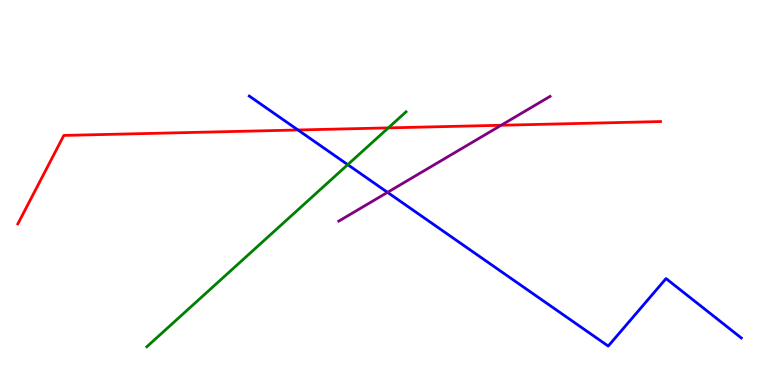[{'lines': ['blue', 'red'], 'intersections': [{'x': 3.84, 'y': 6.62}]}, {'lines': ['green', 'red'], 'intersections': [{'x': 5.01, 'y': 6.68}]}, {'lines': ['purple', 'red'], 'intersections': [{'x': 6.47, 'y': 6.75}]}, {'lines': ['blue', 'green'], 'intersections': [{'x': 4.49, 'y': 5.72}]}, {'lines': ['blue', 'purple'], 'intersections': [{'x': 5.0, 'y': 5.0}]}, {'lines': ['green', 'purple'], 'intersections': []}]